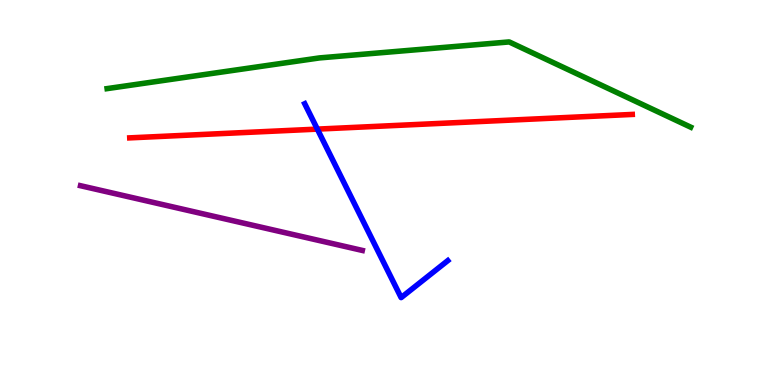[{'lines': ['blue', 'red'], 'intersections': [{'x': 4.09, 'y': 6.65}]}, {'lines': ['green', 'red'], 'intersections': []}, {'lines': ['purple', 'red'], 'intersections': []}, {'lines': ['blue', 'green'], 'intersections': []}, {'lines': ['blue', 'purple'], 'intersections': []}, {'lines': ['green', 'purple'], 'intersections': []}]